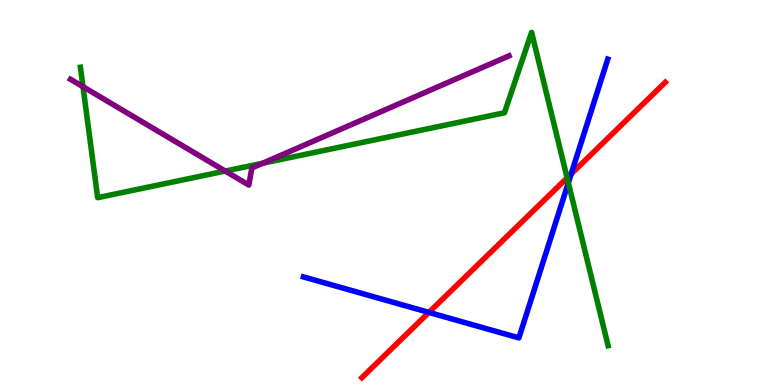[{'lines': ['blue', 'red'], 'intersections': [{'x': 5.53, 'y': 1.89}, {'x': 7.37, 'y': 5.48}]}, {'lines': ['green', 'red'], 'intersections': [{'x': 7.32, 'y': 5.38}]}, {'lines': ['purple', 'red'], 'intersections': []}, {'lines': ['blue', 'green'], 'intersections': [{'x': 7.33, 'y': 5.25}]}, {'lines': ['blue', 'purple'], 'intersections': []}, {'lines': ['green', 'purple'], 'intersections': [{'x': 1.07, 'y': 7.75}, {'x': 2.91, 'y': 5.56}, {'x': 3.39, 'y': 5.76}]}]